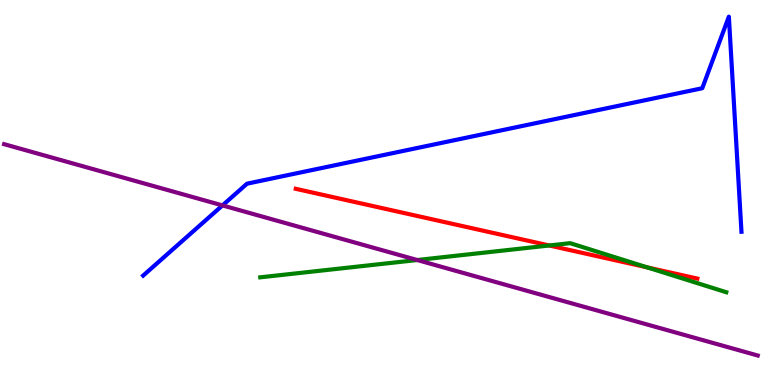[{'lines': ['blue', 'red'], 'intersections': []}, {'lines': ['green', 'red'], 'intersections': [{'x': 7.09, 'y': 3.62}, {'x': 8.35, 'y': 3.06}]}, {'lines': ['purple', 'red'], 'intersections': []}, {'lines': ['blue', 'green'], 'intersections': []}, {'lines': ['blue', 'purple'], 'intersections': [{'x': 2.87, 'y': 4.66}]}, {'lines': ['green', 'purple'], 'intersections': [{'x': 5.38, 'y': 3.25}]}]